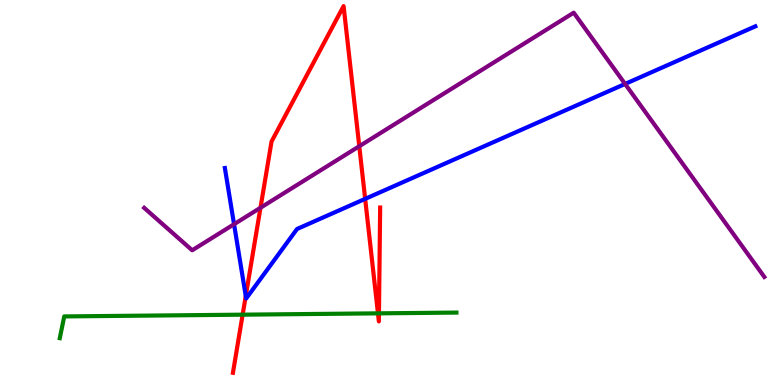[{'lines': ['blue', 'red'], 'intersections': [{'x': 3.17, 'y': 2.31}, {'x': 4.71, 'y': 4.83}]}, {'lines': ['green', 'red'], 'intersections': [{'x': 3.13, 'y': 1.83}, {'x': 4.88, 'y': 1.86}, {'x': 4.89, 'y': 1.86}]}, {'lines': ['purple', 'red'], 'intersections': [{'x': 3.36, 'y': 4.6}, {'x': 4.64, 'y': 6.2}]}, {'lines': ['blue', 'green'], 'intersections': []}, {'lines': ['blue', 'purple'], 'intersections': [{'x': 3.02, 'y': 4.18}, {'x': 8.07, 'y': 7.82}]}, {'lines': ['green', 'purple'], 'intersections': []}]